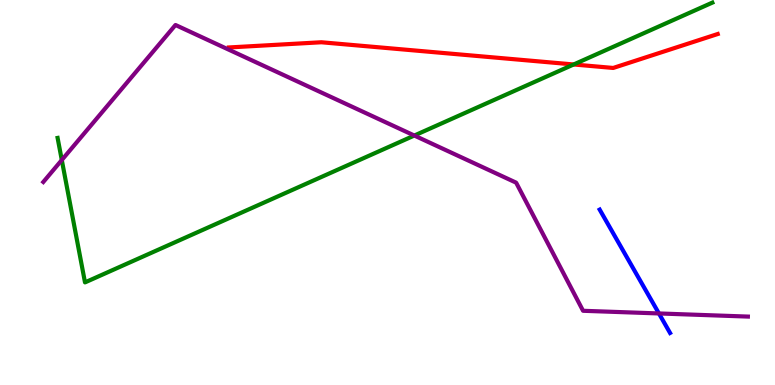[{'lines': ['blue', 'red'], 'intersections': []}, {'lines': ['green', 'red'], 'intersections': [{'x': 7.4, 'y': 8.33}]}, {'lines': ['purple', 'red'], 'intersections': []}, {'lines': ['blue', 'green'], 'intersections': []}, {'lines': ['blue', 'purple'], 'intersections': [{'x': 8.5, 'y': 1.86}]}, {'lines': ['green', 'purple'], 'intersections': [{'x': 0.797, 'y': 5.84}, {'x': 5.35, 'y': 6.48}]}]